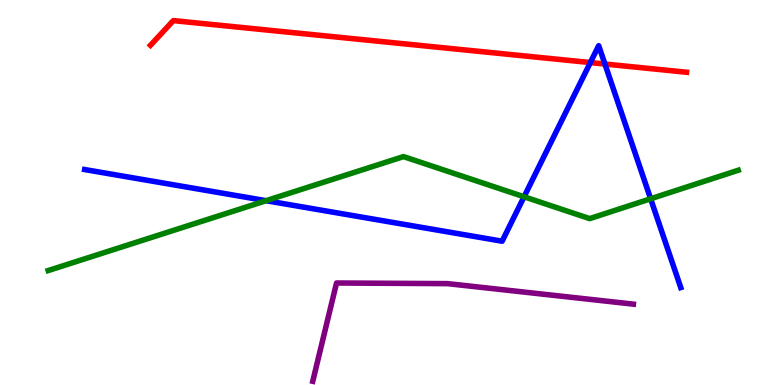[{'lines': ['blue', 'red'], 'intersections': [{'x': 7.62, 'y': 8.37}, {'x': 7.81, 'y': 8.34}]}, {'lines': ['green', 'red'], 'intersections': []}, {'lines': ['purple', 'red'], 'intersections': []}, {'lines': ['blue', 'green'], 'intersections': [{'x': 3.43, 'y': 4.79}, {'x': 6.76, 'y': 4.89}, {'x': 8.4, 'y': 4.84}]}, {'lines': ['blue', 'purple'], 'intersections': []}, {'lines': ['green', 'purple'], 'intersections': []}]